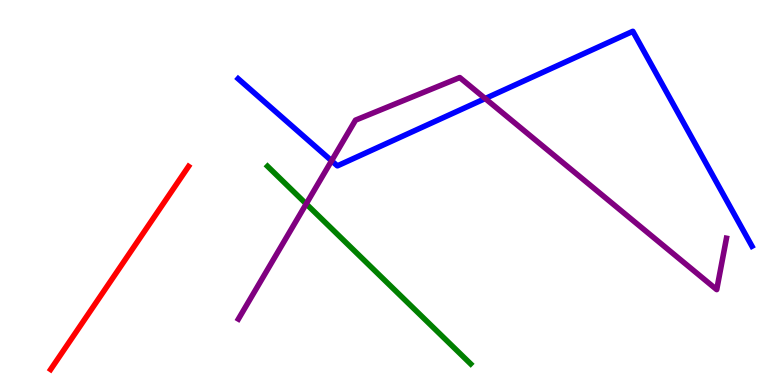[{'lines': ['blue', 'red'], 'intersections': []}, {'lines': ['green', 'red'], 'intersections': []}, {'lines': ['purple', 'red'], 'intersections': []}, {'lines': ['blue', 'green'], 'intersections': []}, {'lines': ['blue', 'purple'], 'intersections': [{'x': 4.28, 'y': 5.82}, {'x': 6.26, 'y': 7.44}]}, {'lines': ['green', 'purple'], 'intersections': [{'x': 3.95, 'y': 4.7}]}]